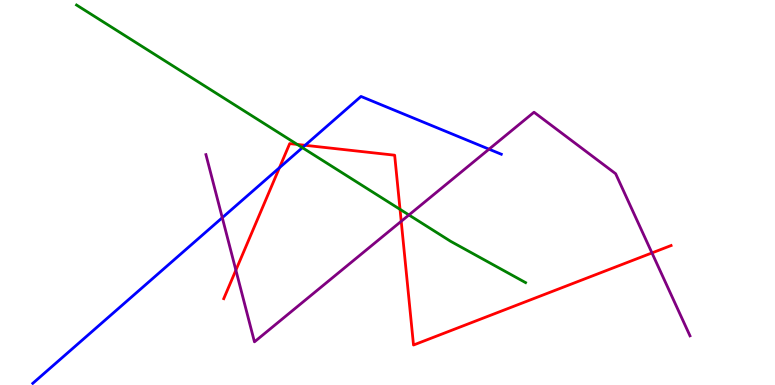[{'lines': ['blue', 'red'], 'intersections': [{'x': 3.61, 'y': 5.64}, {'x': 3.94, 'y': 6.23}]}, {'lines': ['green', 'red'], 'intersections': [{'x': 3.84, 'y': 6.25}, {'x': 5.16, 'y': 4.56}]}, {'lines': ['purple', 'red'], 'intersections': [{'x': 3.04, 'y': 2.98}, {'x': 5.18, 'y': 4.25}, {'x': 8.41, 'y': 3.43}]}, {'lines': ['blue', 'green'], 'intersections': [{'x': 3.9, 'y': 6.16}]}, {'lines': ['blue', 'purple'], 'intersections': [{'x': 2.87, 'y': 4.35}, {'x': 6.31, 'y': 6.13}]}, {'lines': ['green', 'purple'], 'intersections': [{'x': 5.28, 'y': 4.42}]}]